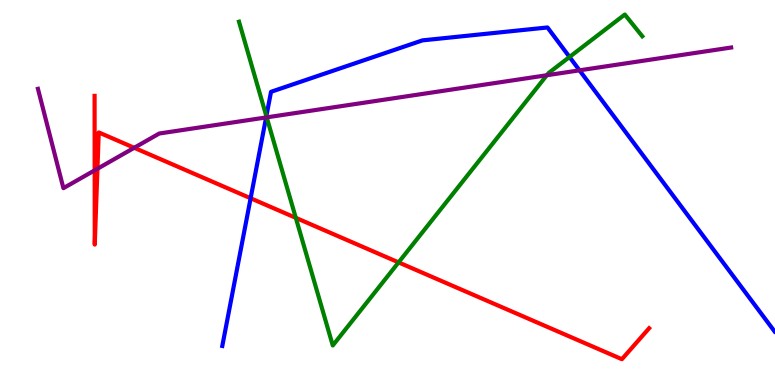[{'lines': ['blue', 'red'], 'intersections': [{'x': 3.23, 'y': 4.85}]}, {'lines': ['green', 'red'], 'intersections': [{'x': 3.82, 'y': 4.34}, {'x': 5.14, 'y': 3.18}]}, {'lines': ['purple', 'red'], 'intersections': [{'x': 1.22, 'y': 5.58}, {'x': 1.26, 'y': 5.62}, {'x': 1.73, 'y': 6.16}]}, {'lines': ['blue', 'green'], 'intersections': [{'x': 3.44, 'y': 6.98}, {'x': 7.35, 'y': 8.52}]}, {'lines': ['blue', 'purple'], 'intersections': [{'x': 3.43, 'y': 6.95}, {'x': 7.48, 'y': 8.17}]}, {'lines': ['green', 'purple'], 'intersections': [{'x': 3.44, 'y': 6.95}, {'x': 7.06, 'y': 8.05}]}]